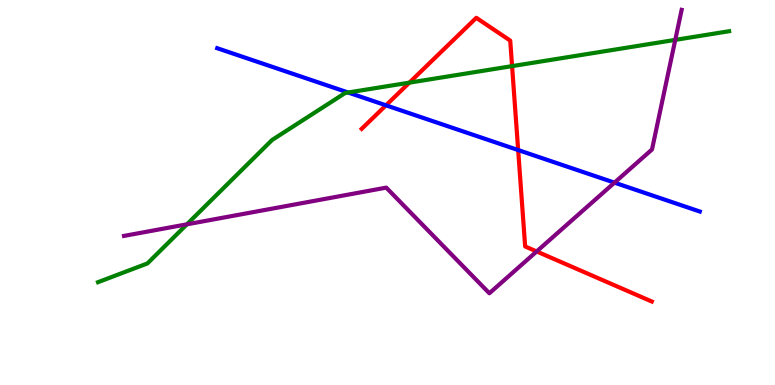[{'lines': ['blue', 'red'], 'intersections': [{'x': 4.98, 'y': 7.26}, {'x': 6.69, 'y': 6.1}]}, {'lines': ['green', 'red'], 'intersections': [{'x': 5.28, 'y': 7.85}, {'x': 6.61, 'y': 8.28}]}, {'lines': ['purple', 'red'], 'intersections': [{'x': 6.92, 'y': 3.47}]}, {'lines': ['blue', 'green'], 'intersections': [{'x': 4.49, 'y': 7.6}]}, {'lines': ['blue', 'purple'], 'intersections': [{'x': 7.93, 'y': 5.26}]}, {'lines': ['green', 'purple'], 'intersections': [{'x': 2.41, 'y': 4.17}, {'x': 8.71, 'y': 8.96}]}]